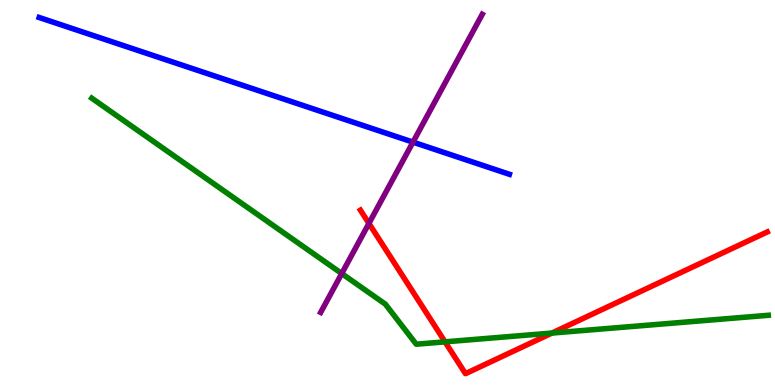[{'lines': ['blue', 'red'], 'intersections': []}, {'lines': ['green', 'red'], 'intersections': [{'x': 5.74, 'y': 1.12}, {'x': 7.12, 'y': 1.35}]}, {'lines': ['purple', 'red'], 'intersections': [{'x': 4.76, 'y': 4.2}]}, {'lines': ['blue', 'green'], 'intersections': []}, {'lines': ['blue', 'purple'], 'intersections': [{'x': 5.33, 'y': 6.31}]}, {'lines': ['green', 'purple'], 'intersections': [{'x': 4.41, 'y': 2.89}]}]